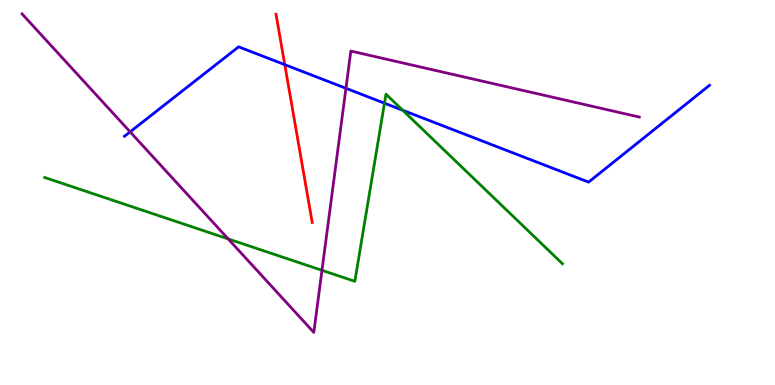[{'lines': ['blue', 'red'], 'intersections': [{'x': 3.67, 'y': 8.32}]}, {'lines': ['green', 'red'], 'intersections': []}, {'lines': ['purple', 'red'], 'intersections': []}, {'lines': ['blue', 'green'], 'intersections': [{'x': 4.96, 'y': 7.32}, {'x': 5.2, 'y': 7.14}]}, {'lines': ['blue', 'purple'], 'intersections': [{'x': 1.68, 'y': 6.58}, {'x': 4.46, 'y': 7.71}]}, {'lines': ['green', 'purple'], 'intersections': [{'x': 2.94, 'y': 3.79}, {'x': 4.15, 'y': 2.98}]}]